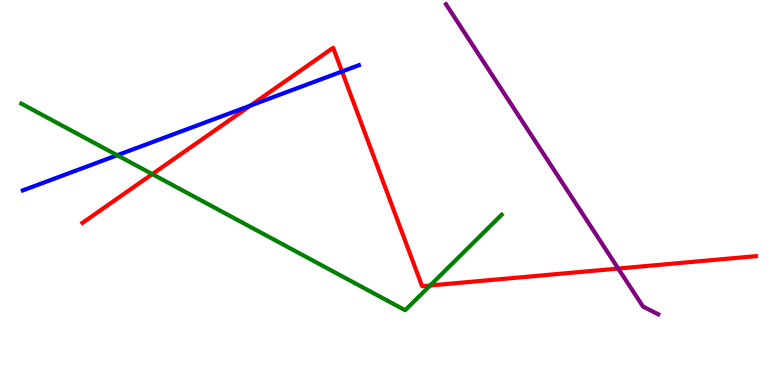[{'lines': ['blue', 'red'], 'intersections': [{'x': 3.23, 'y': 7.26}, {'x': 4.41, 'y': 8.14}]}, {'lines': ['green', 'red'], 'intersections': [{'x': 1.97, 'y': 5.48}, {'x': 5.55, 'y': 2.59}]}, {'lines': ['purple', 'red'], 'intersections': [{'x': 7.98, 'y': 3.02}]}, {'lines': ['blue', 'green'], 'intersections': [{'x': 1.51, 'y': 5.97}]}, {'lines': ['blue', 'purple'], 'intersections': []}, {'lines': ['green', 'purple'], 'intersections': []}]